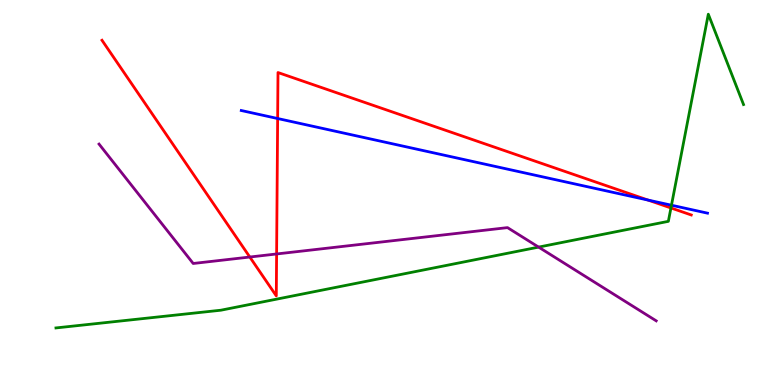[{'lines': ['blue', 'red'], 'intersections': [{'x': 3.58, 'y': 6.92}, {'x': 8.36, 'y': 4.8}]}, {'lines': ['green', 'red'], 'intersections': [{'x': 8.66, 'y': 4.6}]}, {'lines': ['purple', 'red'], 'intersections': [{'x': 3.22, 'y': 3.32}, {'x': 3.57, 'y': 3.4}]}, {'lines': ['blue', 'green'], 'intersections': [{'x': 8.66, 'y': 4.67}]}, {'lines': ['blue', 'purple'], 'intersections': []}, {'lines': ['green', 'purple'], 'intersections': [{'x': 6.95, 'y': 3.58}]}]